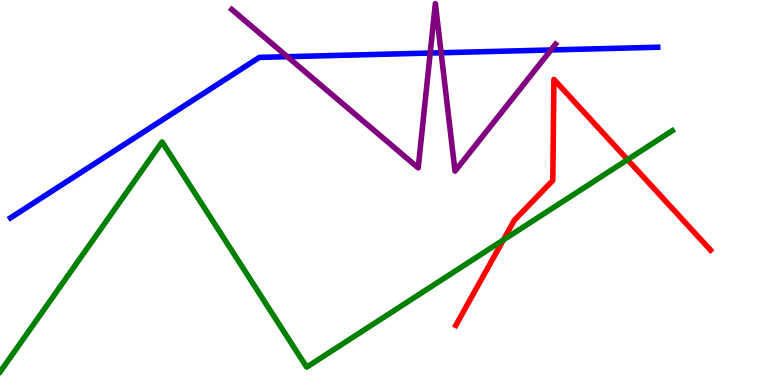[{'lines': ['blue', 'red'], 'intersections': []}, {'lines': ['green', 'red'], 'intersections': [{'x': 6.49, 'y': 3.77}, {'x': 8.1, 'y': 5.85}]}, {'lines': ['purple', 'red'], 'intersections': []}, {'lines': ['blue', 'green'], 'intersections': []}, {'lines': ['blue', 'purple'], 'intersections': [{'x': 3.71, 'y': 8.53}, {'x': 5.55, 'y': 8.62}, {'x': 5.69, 'y': 8.63}, {'x': 7.11, 'y': 8.7}]}, {'lines': ['green', 'purple'], 'intersections': []}]